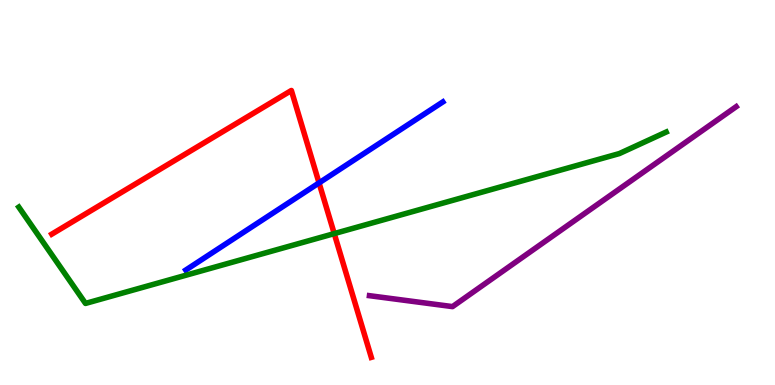[{'lines': ['blue', 'red'], 'intersections': [{'x': 4.12, 'y': 5.25}]}, {'lines': ['green', 'red'], 'intersections': [{'x': 4.31, 'y': 3.93}]}, {'lines': ['purple', 'red'], 'intersections': []}, {'lines': ['blue', 'green'], 'intersections': []}, {'lines': ['blue', 'purple'], 'intersections': []}, {'lines': ['green', 'purple'], 'intersections': []}]